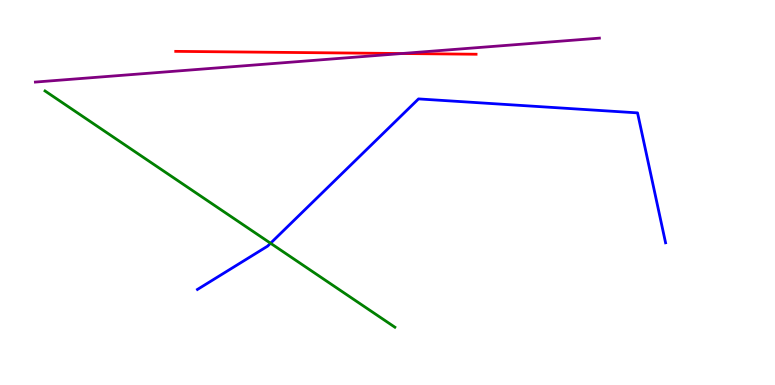[{'lines': ['blue', 'red'], 'intersections': []}, {'lines': ['green', 'red'], 'intersections': []}, {'lines': ['purple', 'red'], 'intersections': [{'x': 5.18, 'y': 8.61}]}, {'lines': ['blue', 'green'], 'intersections': [{'x': 3.49, 'y': 3.68}]}, {'lines': ['blue', 'purple'], 'intersections': []}, {'lines': ['green', 'purple'], 'intersections': []}]